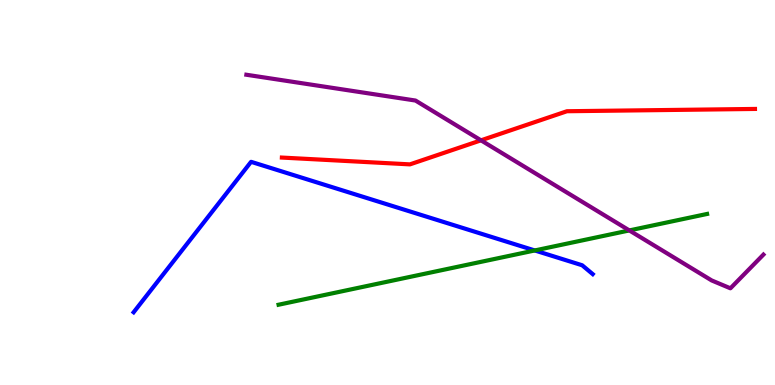[{'lines': ['blue', 'red'], 'intersections': []}, {'lines': ['green', 'red'], 'intersections': []}, {'lines': ['purple', 'red'], 'intersections': [{'x': 6.21, 'y': 6.36}]}, {'lines': ['blue', 'green'], 'intersections': [{'x': 6.9, 'y': 3.49}]}, {'lines': ['blue', 'purple'], 'intersections': []}, {'lines': ['green', 'purple'], 'intersections': [{'x': 8.12, 'y': 4.01}]}]